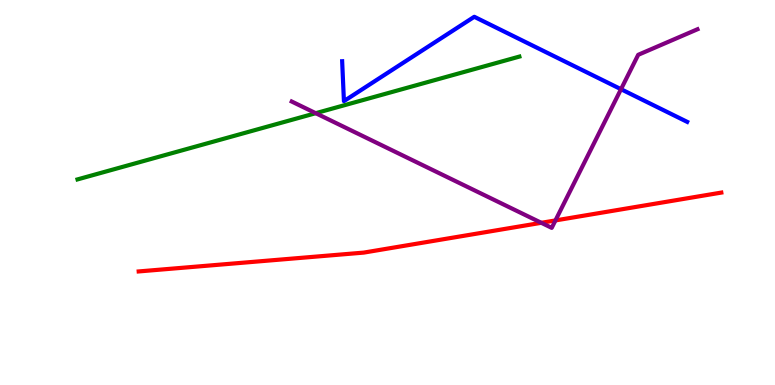[{'lines': ['blue', 'red'], 'intersections': []}, {'lines': ['green', 'red'], 'intersections': []}, {'lines': ['purple', 'red'], 'intersections': [{'x': 6.98, 'y': 4.21}, {'x': 7.17, 'y': 4.27}]}, {'lines': ['blue', 'green'], 'intersections': []}, {'lines': ['blue', 'purple'], 'intersections': [{'x': 8.01, 'y': 7.68}]}, {'lines': ['green', 'purple'], 'intersections': [{'x': 4.07, 'y': 7.06}]}]